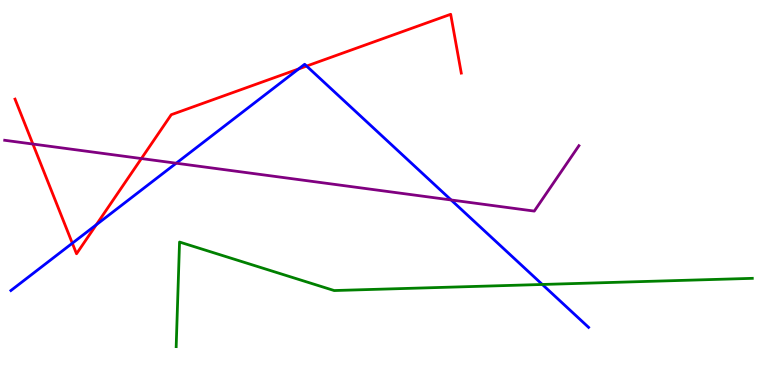[{'lines': ['blue', 'red'], 'intersections': [{'x': 0.933, 'y': 3.68}, {'x': 1.24, 'y': 4.16}, {'x': 3.85, 'y': 8.21}, {'x': 3.96, 'y': 8.28}]}, {'lines': ['green', 'red'], 'intersections': []}, {'lines': ['purple', 'red'], 'intersections': [{'x': 0.424, 'y': 6.26}, {'x': 1.82, 'y': 5.88}]}, {'lines': ['blue', 'green'], 'intersections': [{'x': 7.0, 'y': 2.61}]}, {'lines': ['blue', 'purple'], 'intersections': [{'x': 2.27, 'y': 5.76}, {'x': 5.82, 'y': 4.81}]}, {'lines': ['green', 'purple'], 'intersections': []}]